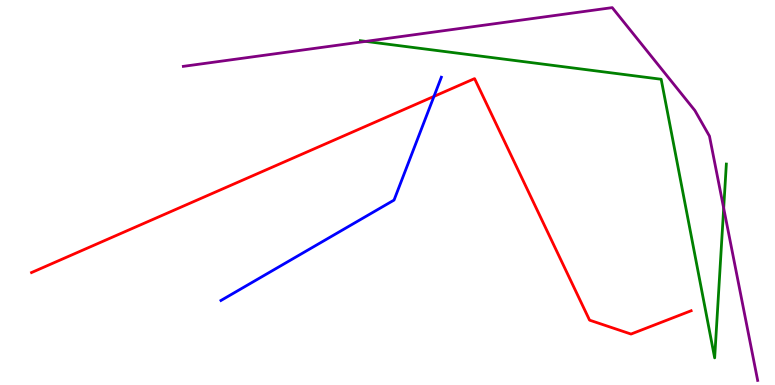[{'lines': ['blue', 'red'], 'intersections': [{'x': 5.6, 'y': 7.5}]}, {'lines': ['green', 'red'], 'intersections': []}, {'lines': ['purple', 'red'], 'intersections': []}, {'lines': ['blue', 'green'], 'intersections': []}, {'lines': ['blue', 'purple'], 'intersections': []}, {'lines': ['green', 'purple'], 'intersections': [{'x': 4.72, 'y': 8.92}, {'x': 9.34, 'y': 4.59}]}]